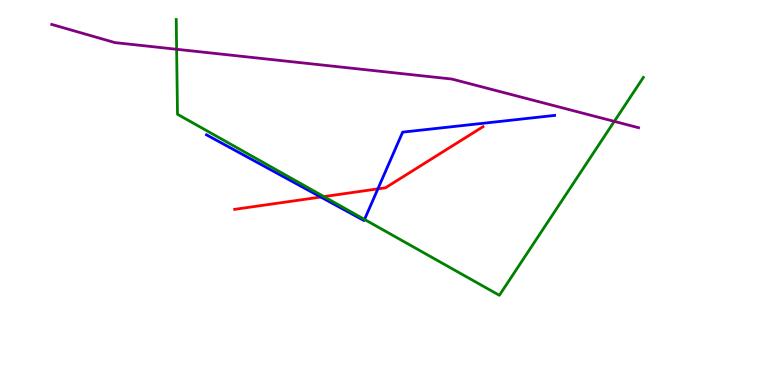[{'lines': ['blue', 'red'], 'intersections': [{'x': 4.14, 'y': 4.88}, {'x': 4.88, 'y': 5.09}]}, {'lines': ['green', 'red'], 'intersections': [{'x': 4.18, 'y': 4.89}]}, {'lines': ['purple', 'red'], 'intersections': []}, {'lines': ['blue', 'green'], 'intersections': [{'x': 4.7, 'y': 4.3}]}, {'lines': ['blue', 'purple'], 'intersections': []}, {'lines': ['green', 'purple'], 'intersections': [{'x': 2.28, 'y': 8.72}, {'x': 7.93, 'y': 6.85}]}]